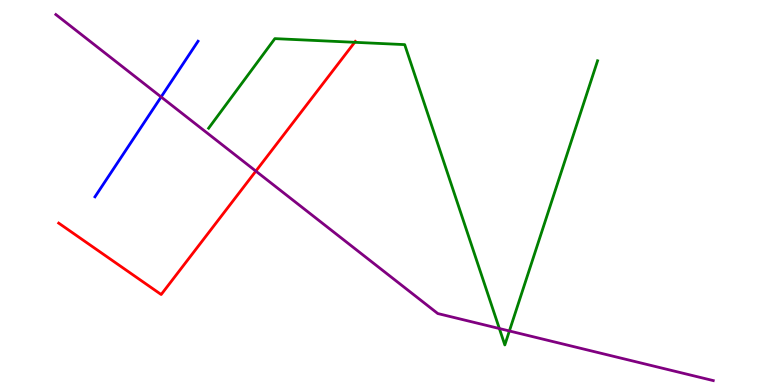[{'lines': ['blue', 'red'], 'intersections': []}, {'lines': ['green', 'red'], 'intersections': [{'x': 4.58, 'y': 8.9}]}, {'lines': ['purple', 'red'], 'intersections': [{'x': 3.3, 'y': 5.56}]}, {'lines': ['blue', 'green'], 'intersections': []}, {'lines': ['blue', 'purple'], 'intersections': [{'x': 2.08, 'y': 7.48}]}, {'lines': ['green', 'purple'], 'intersections': [{'x': 6.44, 'y': 1.47}, {'x': 6.57, 'y': 1.4}]}]